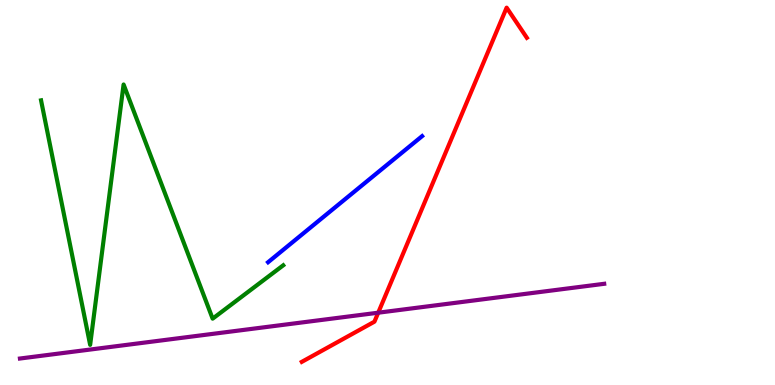[{'lines': ['blue', 'red'], 'intersections': []}, {'lines': ['green', 'red'], 'intersections': []}, {'lines': ['purple', 'red'], 'intersections': [{'x': 4.88, 'y': 1.88}]}, {'lines': ['blue', 'green'], 'intersections': []}, {'lines': ['blue', 'purple'], 'intersections': []}, {'lines': ['green', 'purple'], 'intersections': []}]